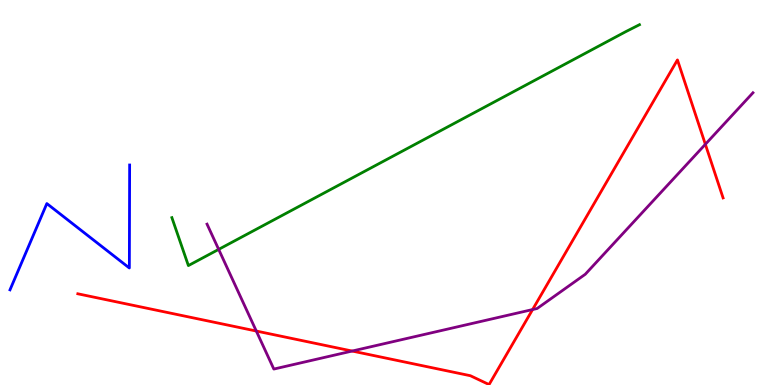[{'lines': ['blue', 'red'], 'intersections': []}, {'lines': ['green', 'red'], 'intersections': []}, {'lines': ['purple', 'red'], 'intersections': [{'x': 3.31, 'y': 1.4}, {'x': 4.54, 'y': 0.882}, {'x': 6.87, 'y': 1.96}, {'x': 9.1, 'y': 6.25}]}, {'lines': ['blue', 'green'], 'intersections': []}, {'lines': ['blue', 'purple'], 'intersections': []}, {'lines': ['green', 'purple'], 'intersections': [{'x': 2.82, 'y': 3.52}]}]